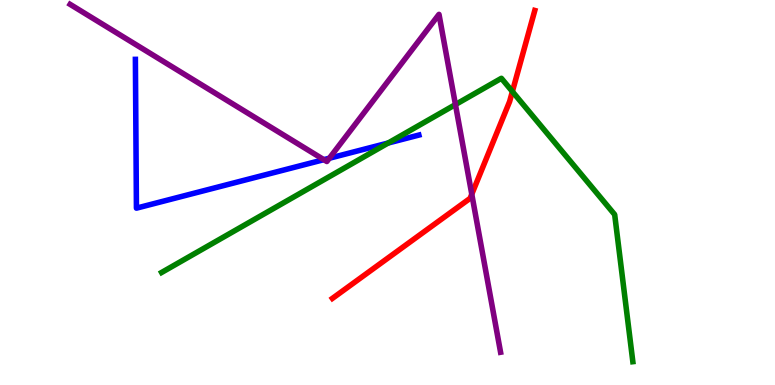[{'lines': ['blue', 'red'], 'intersections': []}, {'lines': ['green', 'red'], 'intersections': [{'x': 6.61, 'y': 7.62}]}, {'lines': ['purple', 'red'], 'intersections': [{'x': 6.09, 'y': 4.96}]}, {'lines': ['blue', 'green'], 'intersections': [{'x': 5.01, 'y': 6.29}]}, {'lines': ['blue', 'purple'], 'intersections': [{'x': 4.18, 'y': 5.85}, {'x': 4.25, 'y': 5.89}]}, {'lines': ['green', 'purple'], 'intersections': [{'x': 5.88, 'y': 7.28}]}]